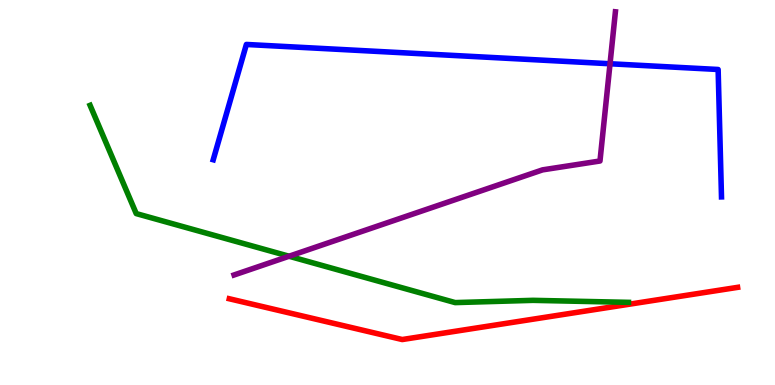[{'lines': ['blue', 'red'], 'intersections': []}, {'lines': ['green', 'red'], 'intersections': []}, {'lines': ['purple', 'red'], 'intersections': []}, {'lines': ['blue', 'green'], 'intersections': []}, {'lines': ['blue', 'purple'], 'intersections': [{'x': 7.87, 'y': 8.34}]}, {'lines': ['green', 'purple'], 'intersections': [{'x': 3.73, 'y': 3.34}]}]